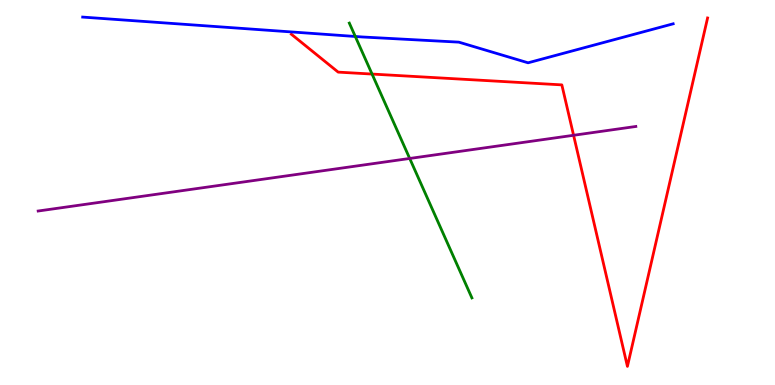[{'lines': ['blue', 'red'], 'intersections': []}, {'lines': ['green', 'red'], 'intersections': [{'x': 4.8, 'y': 8.08}]}, {'lines': ['purple', 'red'], 'intersections': [{'x': 7.4, 'y': 6.49}]}, {'lines': ['blue', 'green'], 'intersections': [{'x': 4.58, 'y': 9.05}]}, {'lines': ['blue', 'purple'], 'intersections': []}, {'lines': ['green', 'purple'], 'intersections': [{'x': 5.29, 'y': 5.88}]}]